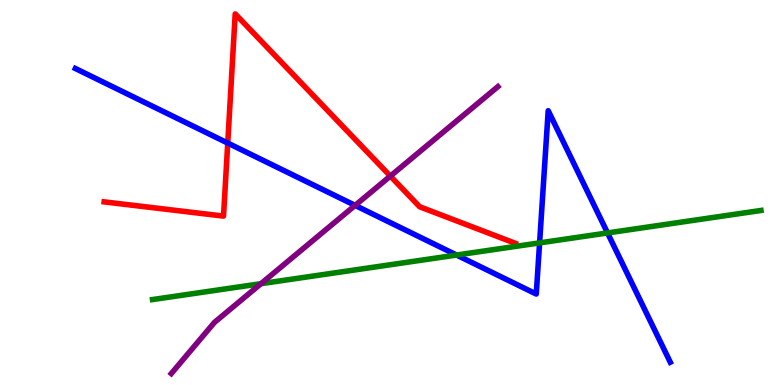[{'lines': ['blue', 'red'], 'intersections': [{'x': 2.94, 'y': 6.28}]}, {'lines': ['green', 'red'], 'intersections': []}, {'lines': ['purple', 'red'], 'intersections': [{'x': 5.04, 'y': 5.43}]}, {'lines': ['blue', 'green'], 'intersections': [{'x': 5.89, 'y': 3.38}, {'x': 6.96, 'y': 3.69}, {'x': 7.84, 'y': 3.95}]}, {'lines': ['blue', 'purple'], 'intersections': [{'x': 4.58, 'y': 4.67}]}, {'lines': ['green', 'purple'], 'intersections': [{'x': 3.37, 'y': 2.63}]}]